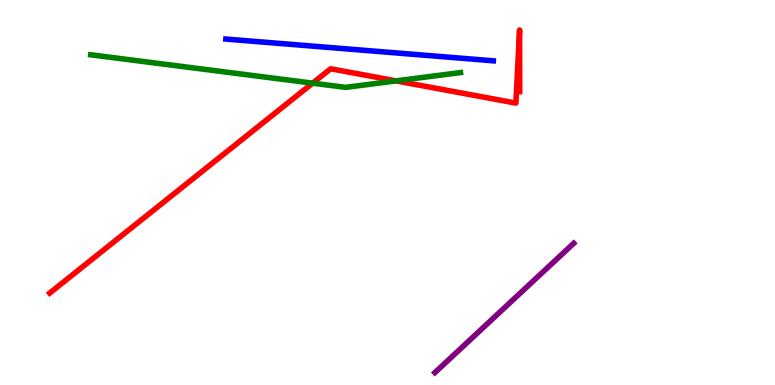[{'lines': ['blue', 'red'], 'intersections': []}, {'lines': ['green', 'red'], 'intersections': [{'x': 4.03, 'y': 7.84}, {'x': 5.11, 'y': 7.9}]}, {'lines': ['purple', 'red'], 'intersections': []}, {'lines': ['blue', 'green'], 'intersections': []}, {'lines': ['blue', 'purple'], 'intersections': []}, {'lines': ['green', 'purple'], 'intersections': []}]